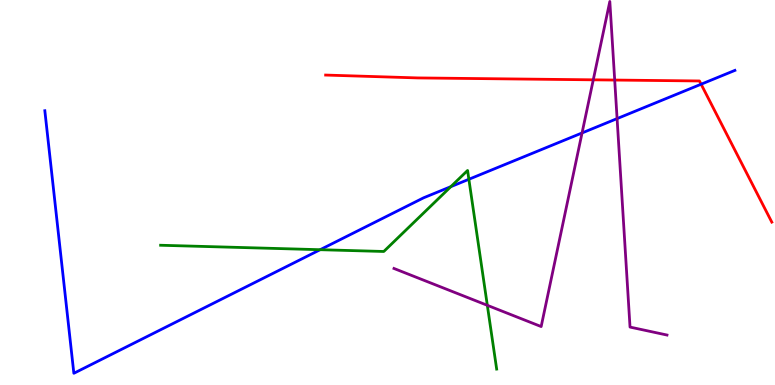[{'lines': ['blue', 'red'], 'intersections': [{'x': 9.05, 'y': 7.81}]}, {'lines': ['green', 'red'], 'intersections': []}, {'lines': ['purple', 'red'], 'intersections': [{'x': 7.66, 'y': 7.93}, {'x': 7.93, 'y': 7.92}]}, {'lines': ['blue', 'green'], 'intersections': [{'x': 4.13, 'y': 3.51}, {'x': 5.82, 'y': 5.15}, {'x': 6.05, 'y': 5.34}]}, {'lines': ['blue', 'purple'], 'intersections': [{'x': 7.51, 'y': 6.55}, {'x': 7.96, 'y': 6.92}]}, {'lines': ['green', 'purple'], 'intersections': [{'x': 6.29, 'y': 2.07}]}]